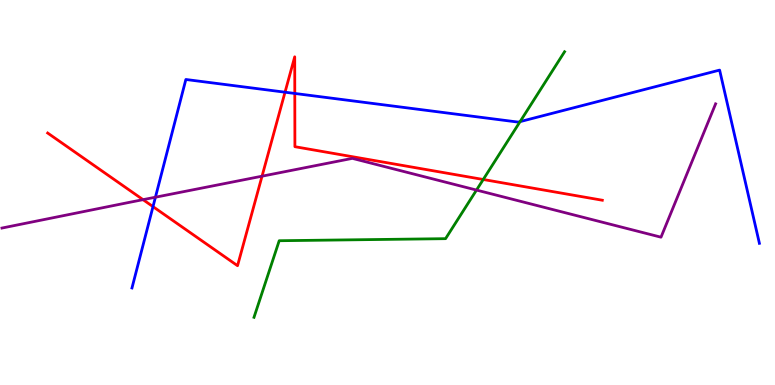[{'lines': ['blue', 'red'], 'intersections': [{'x': 1.97, 'y': 4.63}, {'x': 3.68, 'y': 7.61}, {'x': 3.8, 'y': 7.57}]}, {'lines': ['green', 'red'], 'intersections': [{'x': 6.24, 'y': 5.34}]}, {'lines': ['purple', 'red'], 'intersections': [{'x': 1.85, 'y': 4.81}, {'x': 3.38, 'y': 5.42}]}, {'lines': ['blue', 'green'], 'intersections': [{'x': 6.71, 'y': 6.84}]}, {'lines': ['blue', 'purple'], 'intersections': [{'x': 2.01, 'y': 4.88}]}, {'lines': ['green', 'purple'], 'intersections': [{'x': 6.15, 'y': 5.06}]}]